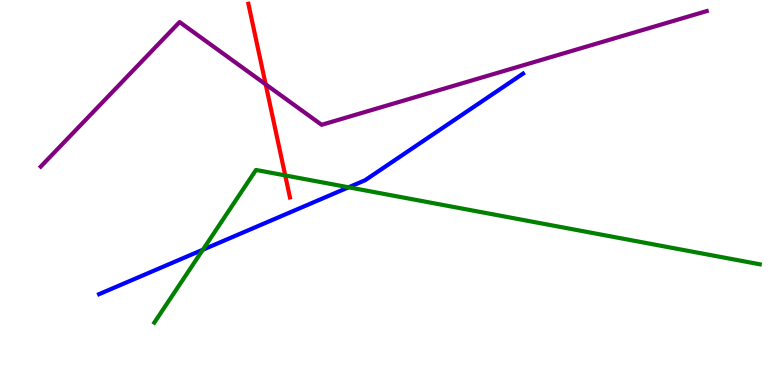[{'lines': ['blue', 'red'], 'intersections': []}, {'lines': ['green', 'red'], 'intersections': [{'x': 3.68, 'y': 5.44}]}, {'lines': ['purple', 'red'], 'intersections': [{'x': 3.43, 'y': 7.81}]}, {'lines': ['blue', 'green'], 'intersections': [{'x': 2.62, 'y': 3.51}, {'x': 4.5, 'y': 5.14}]}, {'lines': ['blue', 'purple'], 'intersections': []}, {'lines': ['green', 'purple'], 'intersections': []}]